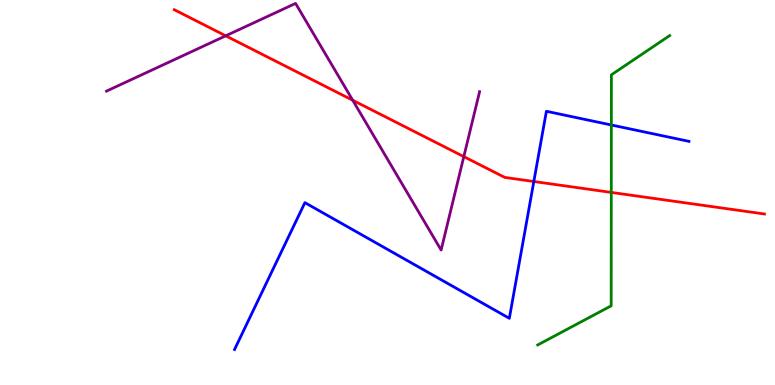[{'lines': ['blue', 'red'], 'intersections': [{'x': 6.89, 'y': 5.29}]}, {'lines': ['green', 'red'], 'intersections': [{'x': 7.89, 'y': 5.0}]}, {'lines': ['purple', 'red'], 'intersections': [{'x': 2.91, 'y': 9.07}, {'x': 4.55, 'y': 7.4}, {'x': 5.98, 'y': 5.93}]}, {'lines': ['blue', 'green'], 'intersections': [{'x': 7.89, 'y': 6.75}]}, {'lines': ['blue', 'purple'], 'intersections': []}, {'lines': ['green', 'purple'], 'intersections': []}]